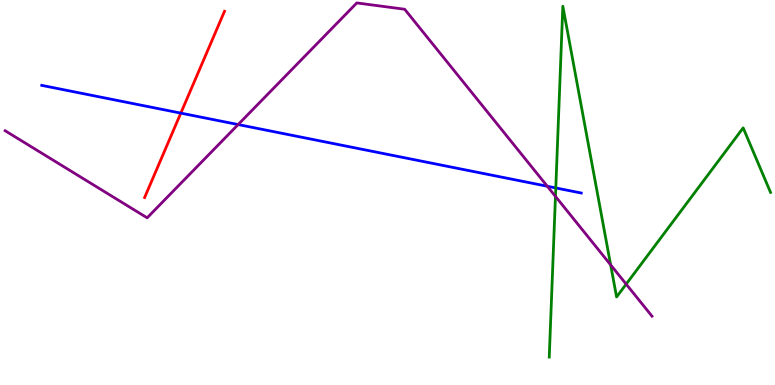[{'lines': ['blue', 'red'], 'intersections': [{'x': 2.33, 'y': 7.06}]}, {'lines': ['green', 'red'], 'intersections': []}, {'lines': ['purple', 'red'], 'intersections': []}, {'lines': ['blue', 'green'], 'intersections': [{'x': 7.17, 'y': 5.12}]}, {'lines': ['blue', 'purple'], 'intersections': [{'x': 3.07, 'y': 6.76}, {'x': 7.06, 'y': 5.16}]}, {'lines': ['green', 'purple'], 'intersections': [{'x': 7.17, 'y': 4.9}, {'x': 7.88, 'y': 3.12}, {'x': 8.08, 'y': 2.62}]}]